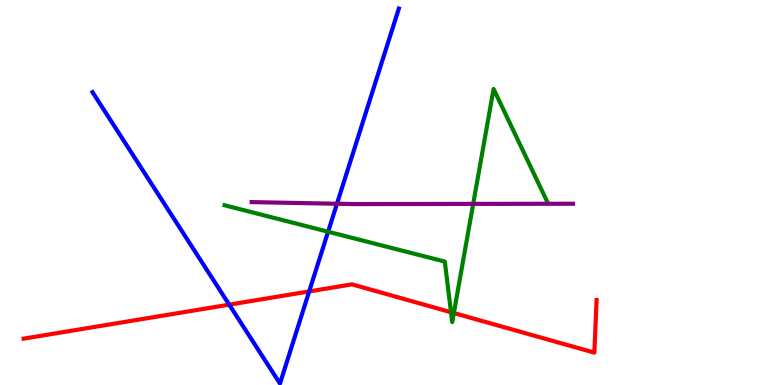[{'lines': ['blue', 'red'], 'intersections': [{'x': 2.96, 'y': 2.09}, {'x': 3.99, 'y': 2.43}]}, {'lines': ['green', 'red'], 'intersections': [{'x': 5.82, 'y': 1.89}, {'x': 5.86, 'y': 1.87}]}, {'lines': ['purple', 'red'], 'intersections': []}, {'lines': ['blue', 'green'], 'intersections': [{'x': 4.23, 'y': 3.98}]}, {'lines': ['blue', 'purple'], 'intersections': [{'x': 4.35, 'y': 4.71}]}, {'lines': ['green', 'purple'], 'intersections': [{'x': 6.11, 'y': 4.7}]}]